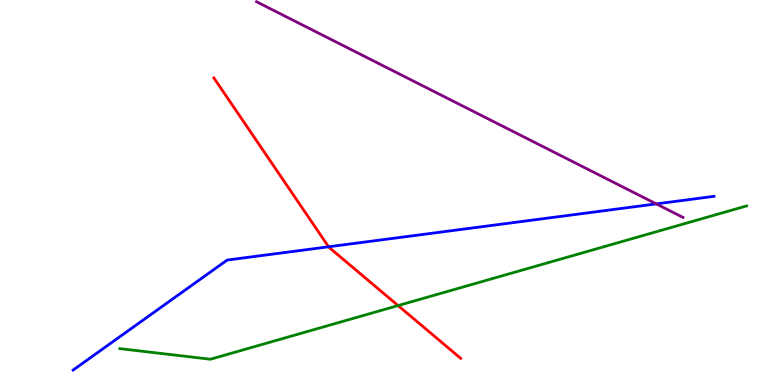[{'lines': ['blue', 'red'], 'intersections': [{'x': 4.24, 'y': 3.59}]}, {'lines': ['green', 'red'], 'intersections': [{'x': 5.14, 'y': 2.06}]}, {'lines': ['purple', 'red'], 'intersections': []}, {'lines': ['blue', 'green'], 'intersections': []}, {'lines': ['blue', 'purple'], 'intersections': [{'x': 8.47, 'y': 4.7}]}, {'lines': ['green', 'purple'], 'intersections': []}]